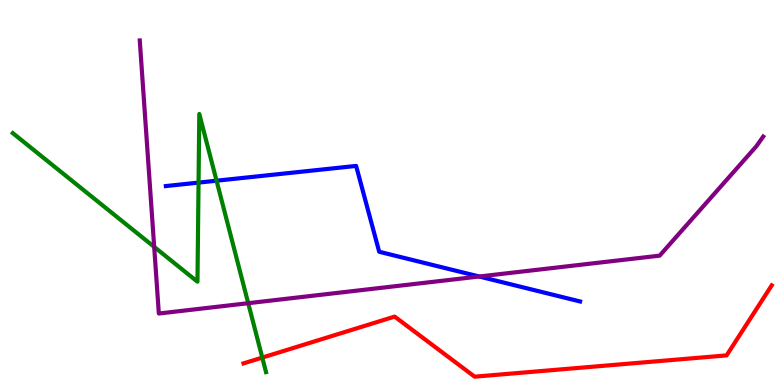[{'lines': ['blue', 'red'], 'intersections': []}, {'lines': ['green', 'red'], 'intersections': [{'x': 3.38, 'y': 0.712}]}, {'lines': ['purple', 'red'], 'intersections': []}, {'lines': ['blue', 'green'], 'intersections': [{'x': 2.56, 'y': 5.26}, {'x': 2.79, 'y': 5.31}]}, {'lines': ['blue', 'purple'], 'intersections': [{'x': 6.18, 'y': 2.82}]}, {'lines': ['green', 'purple'], 'intersections': [{'x': 1.99, 'y': 3.59}, {'x': 3.2, 'y': 2.12}]}]